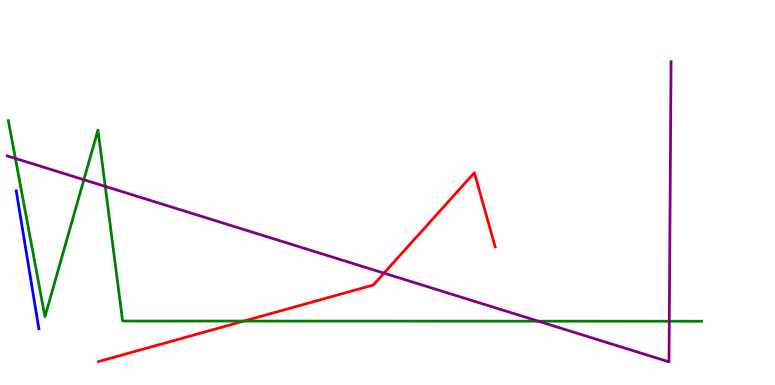[{'lines': ['blue', 'red'], 'intersections': []}, {'lines': ['green', 'red'], 'intersections': [{'x': 3.15, 'y': 1.66}]}, {'lines': ['purple', 'red'], 'intersections': [{'x': 4.95, 'y': 2.91}]}, {'lines': ['blue', 'green'], 'intersections': []}, {'lines': ['blue', 'purple'], 'intersections': []}, {'lines': ['green', 'purple'], 'intersections': [{'x': 0.199, 'y': 5.89}, {'x': 1.08, 'y': 5.33}, {'x': 1.36, 'y': 5.16}, {'x': 6.95, 'y': 1.66}, {'x': 8.64, 'y': 1.66}]}]